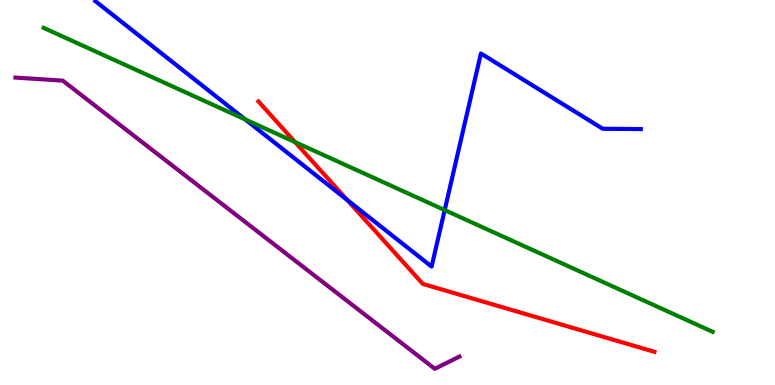[{'lines': ['blue', 'red'], 'intersections': [{'x': 4.48, 'y': 4.81}]}, {'lines': ['green', 'red'], 'intersections': [{'x': 3.81, 'y': 6.31}]}, {'lines': ['purple', 'red'], 'intersections': []}, {'lines': ['blue', 'green'], 'intersections': [{'x': 3.16, 'y': 6.9}, {'x': 5.74, 'y': 4.54}]}, {'lines': ['blue', 'purple'], 'intersections': []}, {'lines': ['green', 'purple'], 'intersections': []}]